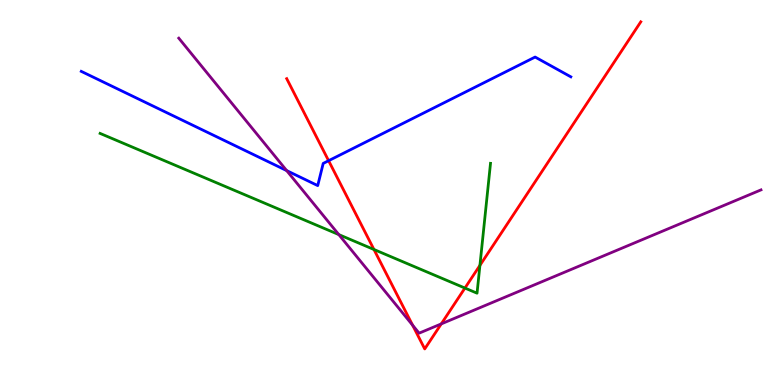[{'lines': ['blue', 'red'], 'intersections': [{'x': 4.24, 'y': 5.83}]}, {'lines': ['green', 'red'], 'intersections': [{'x': 4.83, 'y': 3.52}, {'x': 6.0, 'y': 2.52}, {'x': 6.19, 'y': 3.11}]}, {'lines': ['purple', 'red'], 'intersections': [{'x': 5.32, 'y': 1.55}, {'x': 5.69, 'y': 1.59}]}, {'lines': ['blue', 'green'], 'intersections': []}, {'lines': ['blue', 'purple'], 'intersections': [{'x': 3.7, 'y': 5.57}]}, {'lines': ['green', 'purple'], 'intersections': [{'x': 4.37, 'y': 3.91}]}]